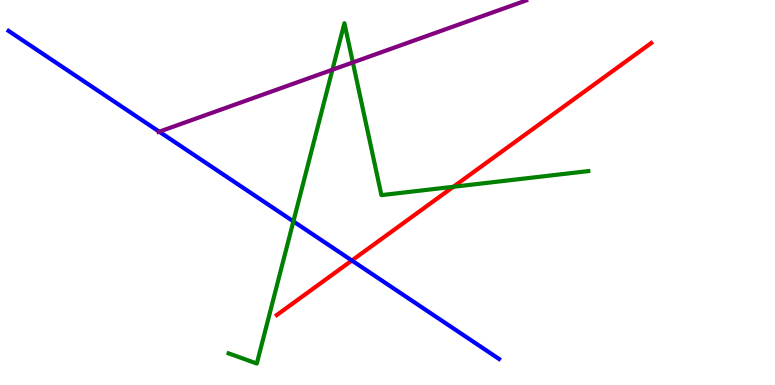[{'lines': ['blue', 'red'], 'intersections': [{'x': 4.54, 'y': 3.23}]}, {'lines': ['green', 'red'], 'intersections': [{'x': 5.85, 'y': 5.15}]}, {'lines': ['purple', 'red'], 'intersections': []}, {'lines': ['blue', 'green'], 'intersections': [{'x': 3.79, 'y': 4.25}]}, {'lines': ['blue', 'purple'], 'intersections': [{'x': 2.05, 'y': 6.58}]}, {'lines': ['green', 'purple'], 'intersections': [{'x': 4.29, 'y': 8.19}, {'x': 4.55, 'y': 8.38}]}]